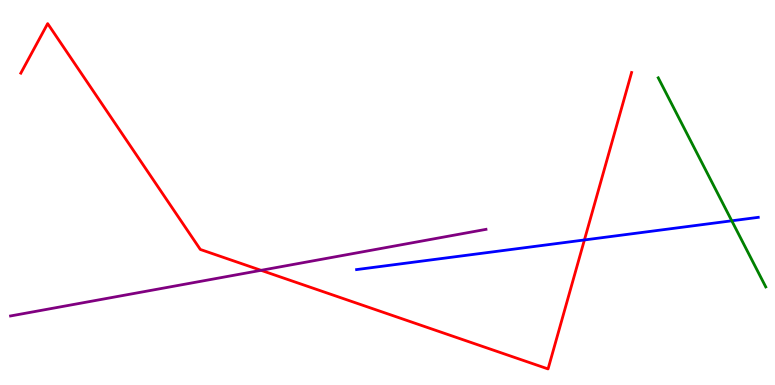[{'lines': ['blue', 'red'], 'intersections': [{'x': 7.54, 'y': 3.77}]}, {'lines': ['green', 'red'], 'intersections': []}, {'lines': ['purple', 'red'], 'intersections': [{'x': 3.37, 'y': 2.98}]}, {'lines': ['blue', 'green'], 'intersections': [{'x': 9.44, 'y': 4.27}]}, {'lines': ['blue', 'purple'], 'intersections': []}, {'lines': ['green', 'purple'], 'intersections': []}]